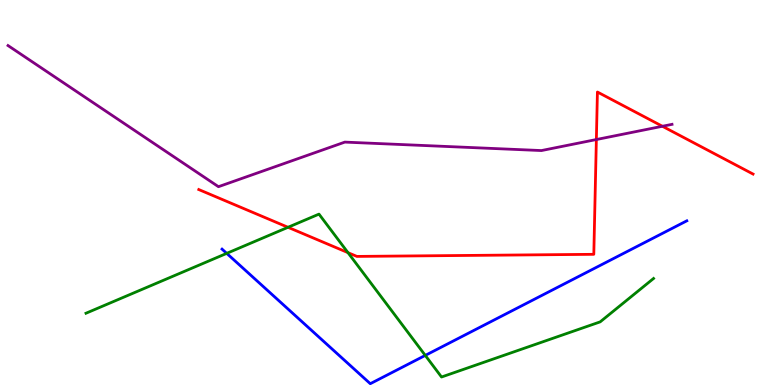[{'lines': ['blue', 'red'], 'intersections': []}, {'lines': ['green', 'red'], 'intersections': [{'x': 3.72, 'y': 4.1}, {'x': 4.49, 'y': 3.44}]}, {'lines': ['purple', 'red'], 'intersections': [{'x': 7.7, 'y': 6.38}, {'x': 8.55, 'y': 6.72}]}, {'lines': ['blue', 'green'], 'intersections': [{'x': 2.93, 'y': 3.42}, {'x': 5.49, 'y': 0.769}]}, {'lines': ['blue', 'purple'], 'intersections': []}, {'lines': ['green', 'purple'], 'intersections': []}]